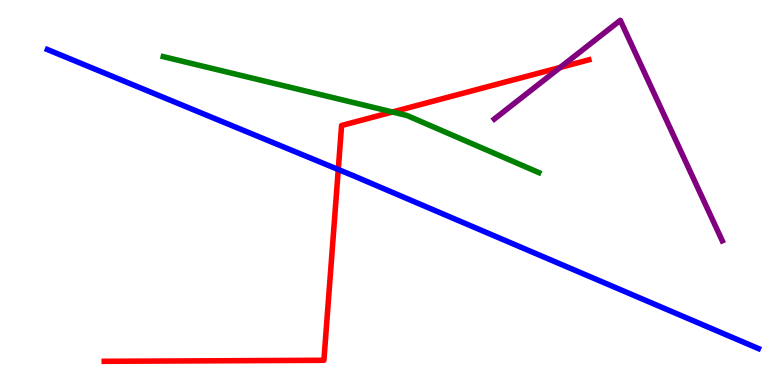[{'lines': ['blue', 'red'], 'intersections': [{'x': 4.36, 'y': 5.6}]}, {'lines': ['green', 'red'], 'intersections': [{'x': 5.06, 'y': 7.09}]}, {'lines': ['purple', 'red'], 'intersections': [{'x': 7.23, 'y': 8.25}]}, {'lines': ['blue', 'green'], 'intersections': []}, {'lines': ['blue', 'purple'], 'intersections': []}, {'lines': ['green', 'purple'], 'intersections': []}]